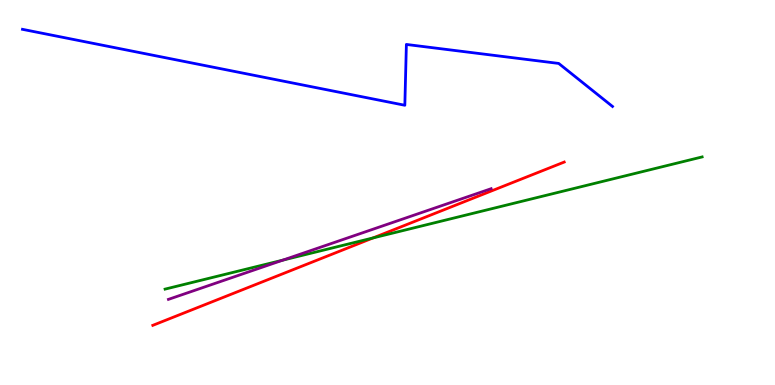[{'lines': ['blue', 'red'], 'intersections': []}, {'lines': ['green', 'red'], 'intersections': [{'x': 4.81, 'y': 3.82}]}, {'lines': ['purple', 'red'], 'intersections': []}, {'lines': ['blue', 'green'], 'intersections': []}, {'lines': ['blue', 'purple'], 'intersections': []}, {'lines': ['green', 'purple'], 'intersections': [{'x': 3.65, 'y': 3.24}]}]